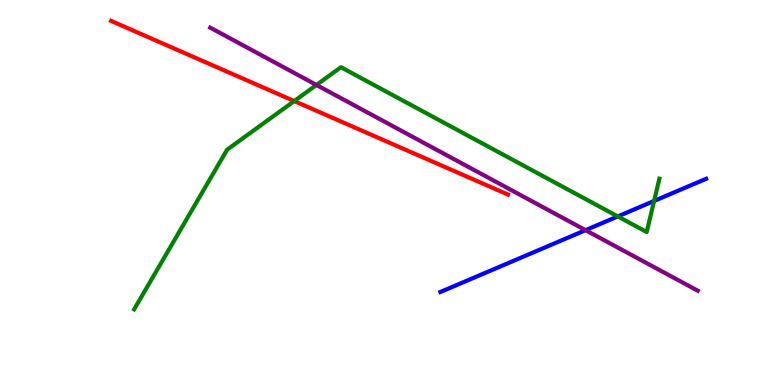[{'lines': ['blue', 'red'], 'intersections': []}, {'lines': ['green', 'red'], 'intersections': [{'x': 3.8, 'y': 7.38}]}, {'lines': ['purple', 'red'], 'intersections': []}, {'lines': ['blue', 'green'], 'intersections': [{'x': 7.97, 'y': 4.38}, {'x': 8.44, 'y': 4.78}]}, {'lines': ['blue', 'purple'], 'intersections': [{'x': 7.56, 'y': 4.02}]}, {'lines': ['green', 'purple'], 'intersections': [{'x': 4.08, 'y': 7.79}]}]